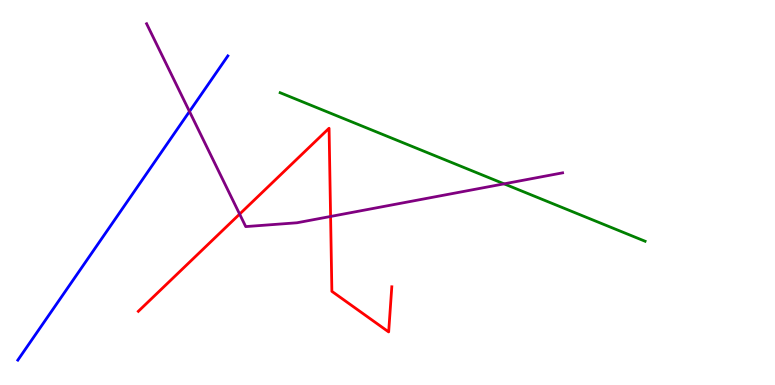[{'lines': ['blue', 'red'], 'intersections': []}, {'lines': ['green', 'red'], 'intersections': []}, {'lines': ['purple', 'red'], 'intersections': [{'x': 3.09, 'y': 4.44}, {'x': 4.27, 'y': 4.38}]}, {'lines': ['blue', 'green'], 'intersections': []}, {'lines': ['blue', 'purple'], 'intersections': [{'x': 2.44, 'y': 7.1}]}, {'lines': ['green', 'purple'], 'intersections': [{'x': 6.5, 'y': 5.22}]}]